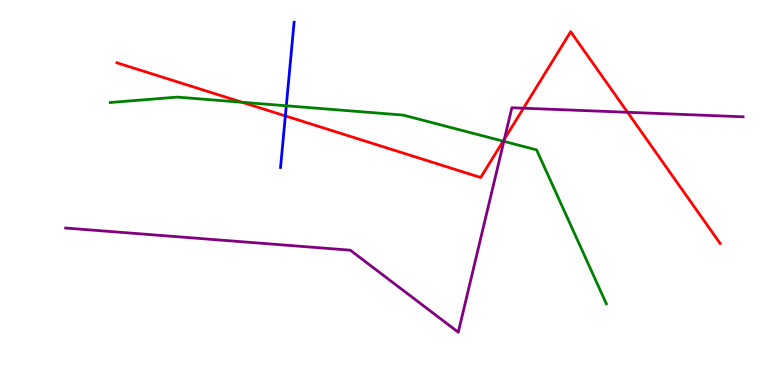[{'lines': ['blue', 'red'], 'intersections': [{'x': 3.68, 'y': 6.99}]}, {'lines': ['green', 'red'], 'intersections': [{'x': 3.12, 'y': 7.34}, {'x': 6.49, 'y': 6.33}]}, {'lines': ['purple', 'red'], 'intersections': [{'x': 6.51, 'y': 6.39}, {'x': 6.75, 'y': 7.19}, {'x': 8.1, 'y': 7.08}]}, {'lines': ['blue', 'green'], 'intersections': [{'x': 3.69, 'y': 7.25}]}, {'lines': ['blue', 'purple'], 'intersections': []}, {'lines': ['green', 'purple'], 'intersections': [{'x': 6.5, 'y': 6.33}]}]